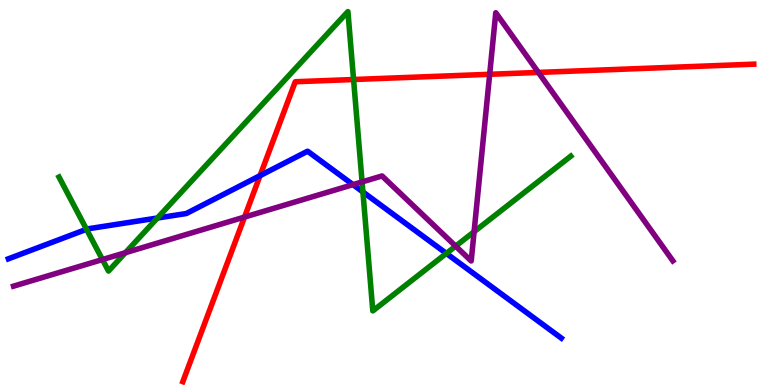[{'lines': ['blue', 'red'], 'intersections': [{'x': 3.36, 'y': 5.44}]}, {'lines': ['green', 'red'], 'intersections': [{'x': 4.56, 'y': 7.93}]}, {'lines': ['purple', 'red'], 'intersections': [{'x': 3.16, 'y': 4.36}, {'x': 6.32, 'y': 8.07}, {'x': 6.95, 'y': 8.12}]}, {'lines': ['blue', 'green'], 'intersections': [{'x': 1.12, 'y': 4.04}, {'x': 2.03, 'y': 4.34}, {'x': 4.68, 'y': 5.01}, {'x': 5.76, 'y': 3.42}]}, {'lines': ['blue', 'purple'], 'intersections': [{'x': 4.55, 'y': 5.2}]}, {'lines': ['green', 'purple'], 'intersections': [{'x': 1.32, 'y': 3.26}, {'x': 1.62, 'y': 3.44}, {'x': 4.67, 'y': 5.27}, {'x': 5.88, 'y': 3.61}, {'x': 6.12, 'y': 3.98}]}]